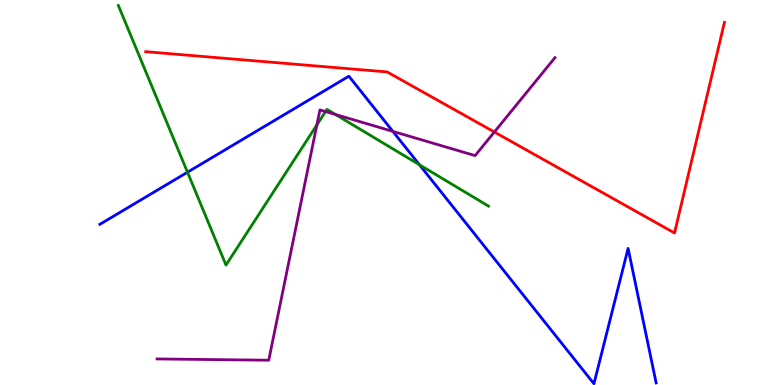[{'lines': ['blue', 'red'], 'intersections': []}, {'lines': ['green', 'red'], 'intersections': []}, {'lines': ['purple', 'red'], 'intersections': [{'x': 6.38, 'y': 6.57}]}, {'lines': ['blue', 'green'], 'intersections': [{'x': 2.42, 'y': 5.53}, {'x': 5.41, 'y': 5.72}]}, {'lines': ['blue', 'purple'], 'intersections': [{'x': 5.07, 'y': 6.59}]}, {'lines': ['green', 'purple'], 'intersections': [{'x': 4.09, 'y': 6.76}, {'x': 4.2, 'y': 7.1}, {'x': 4.33, 'y': 7.03}]}]